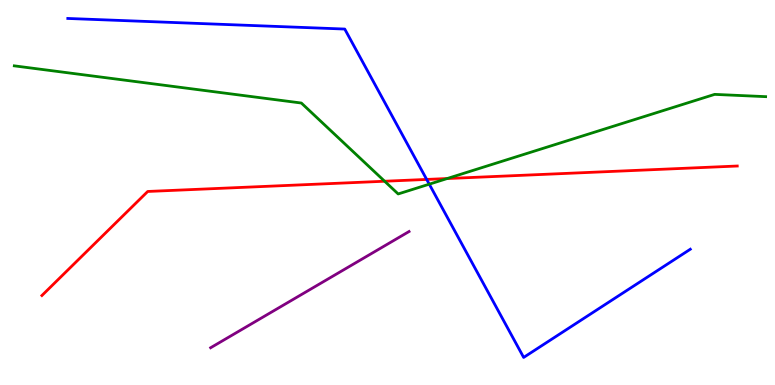[{'lines': ['blue', 'red'], 'intersections': [{'x': 5.51, 'y': 5.34}]}, {'lines': ['green', 'red'], 'intersections': [{'x': 4.96, 'y': 5.29}, {'x': 5.77, 'y': 5.36}]}, {'lines': ['purple', 'red'], 'intersections': []}, {'lines': ['blue', 'green'], 'intersections': [{'x': 5.54, 'y': 5.22}]}, {'lines': ['blue', 'purple'], 'intersections': []}, {'lines': ['green', 'purple'], 'intersections': []}]